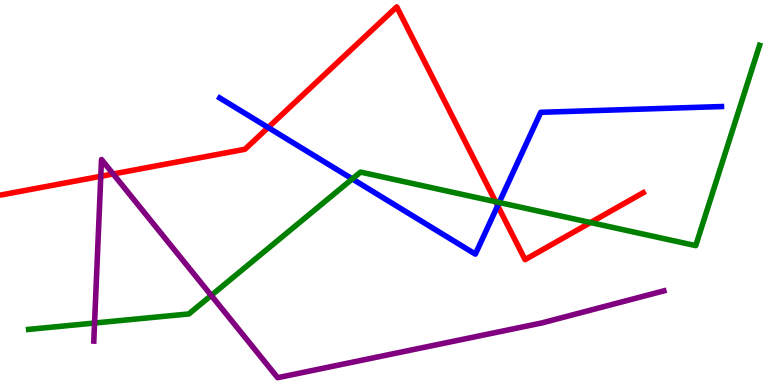[{'lines': ['blue', 'red'], 'intersections': [{'x': 3.46, 'y': 6.69}, {'x': 6.42, 'y': 4.66}]}, {'lines': ['green', 'red'], 'intersections': [{'x': 6.4, 'y': 4.76}, {'x': 7.62, 'y': 4.22}]}, {'lines': ['purple', 'red'], 'intersections': [{'x': 1.3, 'y': 5.42}, {'x': 1.46, 'y': 5.48}]}, {'lines': ['blue', 'green'], 'intersections': [{'x': 4.55, 'y': 5.35}, {'x': 6.44, 'y': 4.74}]}, {'lines': ['blue', 'purple'], 'intersections': []}, {'lines': ['green', 'purple'], 'intersections': [{'x': 1.22, 'y': 1.61}, {'x': 2.73, 'y': 2.33}]}]